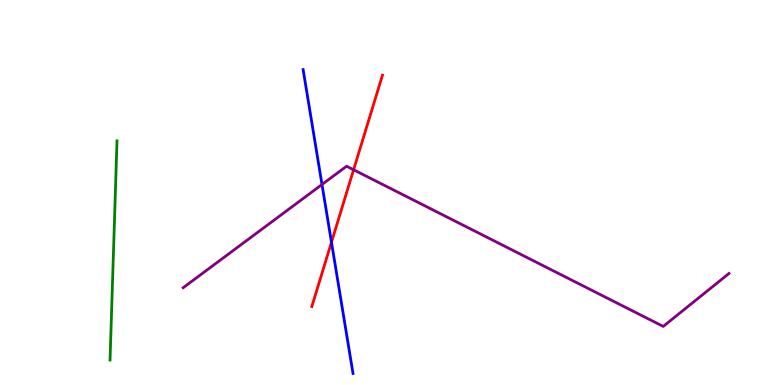[{'lines': ['blue', 'red'], 'intersections': [{'x': 4.28, 'y': 3.71}]}, {'lines': ['green', 'red'], 'intersections': []}, {'lines': ['purple', 'red'], 'intersections': [{'x': 4.56, 'y': 5.59}]}, {'lines': ['blue', 'green'], 'intersections': []}, {'lines': ['blue', 'purple'], 'intersections': [{'x': 4.15, 'y': 5.21}]}, {'lines': ['green', 'purple'], 'intersections': []}]